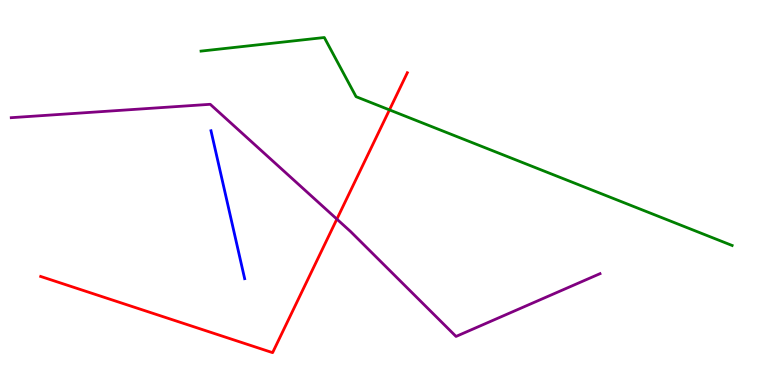[{'lines': ['blue', 'red'], 'intersections': []}, {'lines': ['green', 'red'], 'intersections': [{'x': 5.03, 'y': 7.15}]}, {'lines': ['purple', 'red'], 'intersections': [{'x': 4.35, 'y': 4.31}]}, {'lines': ['blue', 'green'], 'intersections': []}, {'lines': ['blue', 'purple'], 'intersections': []}, {'lines': ['green', 'purple'], 'intersections': []}]